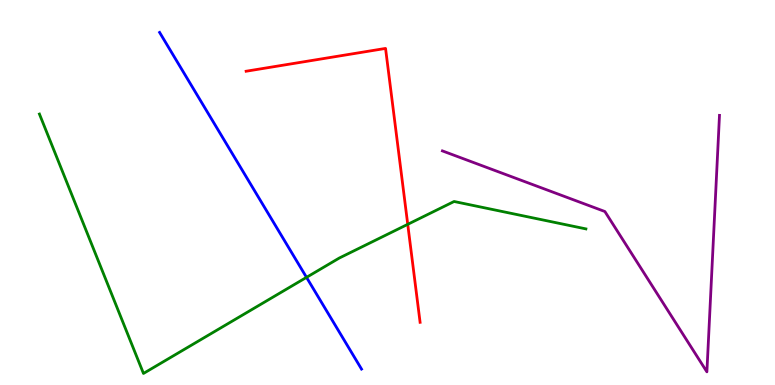[{'lines': ['blue', 'red'], 'intersections': []}, {'lines': ['green', 'red'], 'intersections': [{'x': 5.26, 'y': 4.17}]}, {'lines': ['purple', 'red'], 'intersections': []}, {'lines': ['blue', 'green'], 'intersections': [{'x': 3.95, 'y': 2.8}]}, {'lines': ['blue', 'purple'], 'intersections': []}, {'lines': ['green', 'purple'], 'intersections': []}]